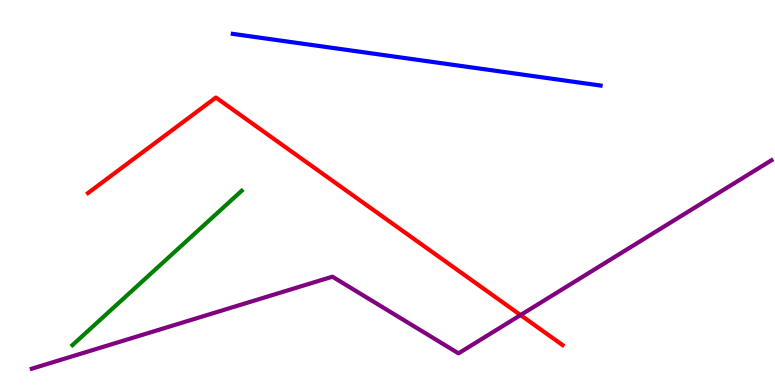[{'lines': ['blue', 'red'], 'intersections': []}, {'lines': ['green', 'red'], 'intersections': []}, {'lines': ['purple', 'red'], 'intersections': [{'x': 6.72, 'y': 1.82}]}, {'lines': ['blue', 'green'], 'intersections': []}, {'lines': ['blue', 'purple'], 'intersections': []}, {'lines': ['green', 'purple'], 'intersections': []}]